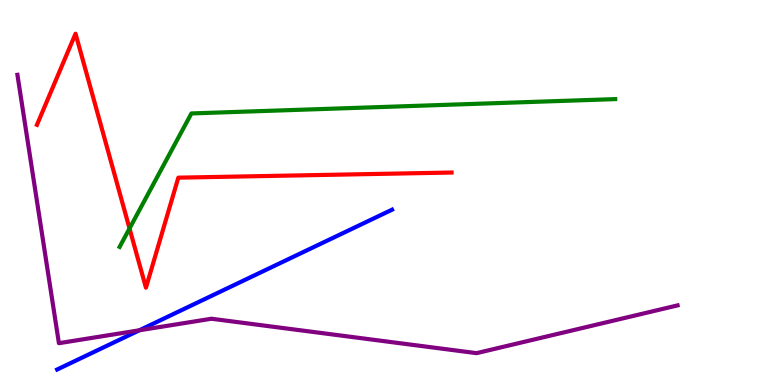[{'lines': ['blue', 'red'], 'intersections': []}, {'lines': ['green', 'red'], 'intersections': [{'x': 1.67, 'y': 4.07}]}, {'lines': ['purple', 'red'], 'intersections': []}, {'lines': ['blue', 'green'], 'intersections': []}, {'lines': ['blue', 'purple'], 'intersections': [{'x': 1.8, 'y': 1.42}]}, {'lines': ['green', 'purple'], 'intersections': []}]